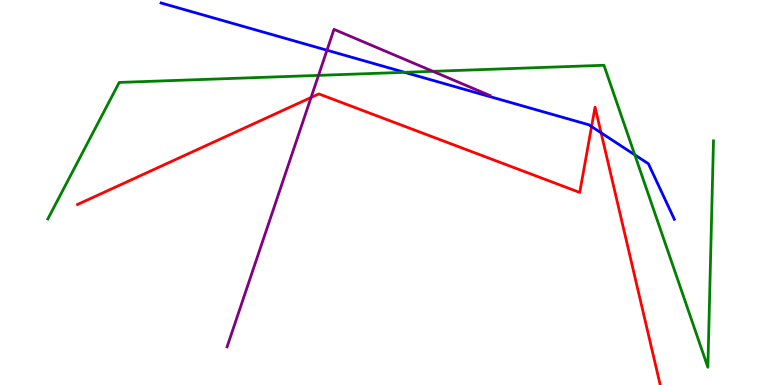[{'lines': ['blue', 'red'], 'intersections': [{'x': 7.63, 'y': 6.71}, {'x': 7.76, 'y': 6.55}]}, {'lines': ['green', 'red'], 'intersections': []}, {'lines': ['purple', 'red'], 'intersections': [{'x': 4.01, 'y': 7.47}]}, {'lines': ['blue', 'green'], 'intersections': [{'x': 5.22, 'y': 8.12}, {'x': 8.19, 'y': 5.98}]}, {'lines': ['blue', 'purple'], 'intersections': [{'x': 4.22, 'y': 8.7}]}, {'lines': ['green', 'purple'], 'intersections': [{'x': 4.11, 'y': 8.04}, {'x': 5.59, 'y': 8.15}]}]